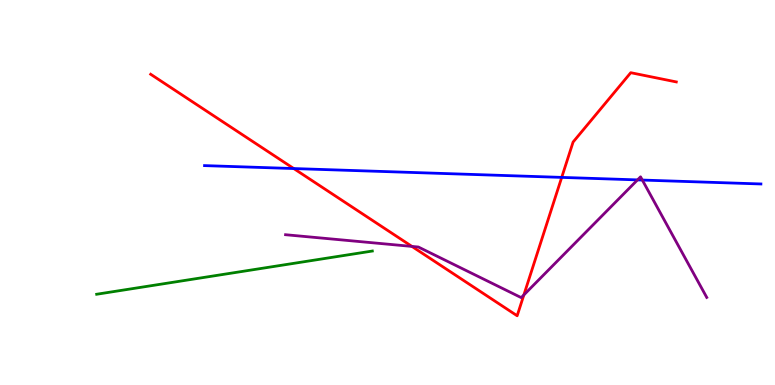[{'lines': ['blue', 'red'], 'intersections': [{'x': 3.79, 'y': 5.62}, {'x': 7.25, 'y': 5.39}]}, {'lines': ['green', 'red'], 'intersections': []}, {'lines': ['purple', 'red'], 'intersections': [{'x': 5.32, 'y': 3.6}, {'x': 6.76, 'y': 2.34}]}, {'lines': ['blue', 'green'], 'intersections': []}, {'lines': ['blue', 'purple'], 'intersections': [{'x': 8.23, 'y': 5.33}, {'x': 8.29, 'y': 5.32}]}, {'lines': ['green', 'purple'], 'intersections': []}]